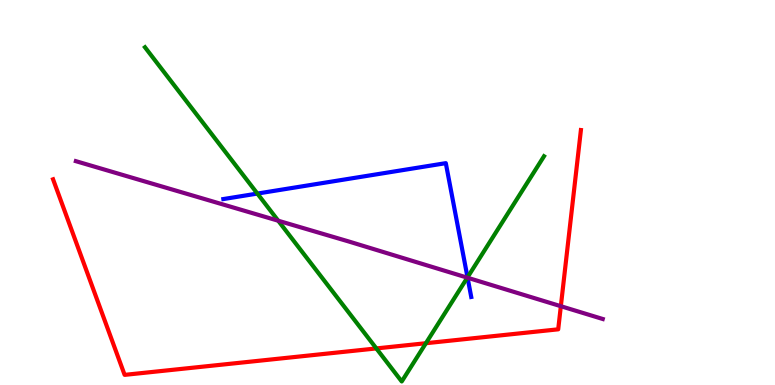[{'lines': ['blue', 'red'], 'intersections': []}, {'lines': ['green', 'red'], 'intersections': [{'x': 4.86, 'y': 0.95}, {'x': 5.5, 'y': 1.09}]}, {'lines': ['purple', 'red'], 'intersections': [{'x': 7.24, 'y': 2.05}]}, {'lines': ['blue', 'green'], 'intersections': [{'x': 3.32, 'y': 4.97}, {'x': 6.03, 'y': 2.8}]}, {'lines': ['blue', 'purple'], 'intersections': [{'x': 6.03, 'y': 2.79}]}, {'lines': ['green', 'purple'], 'intersections': [{'x': 3.59, 'y': 4.27}, {'x': 6.03, 'y': 2.79}]}]